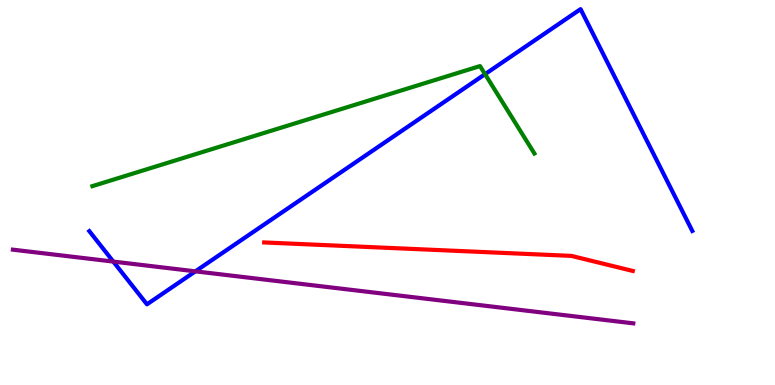[{'lines': ['blue', 'red'], 'intersections': []}, {'lines': ['green', 'red'], 'intersections': []}, {'lines': ['purple', 'red'], 'intersections': []}, {'lines': ['blue', 'green'], 'intersections': [{'x': 6.26, 'y': 8.07}]}, {'lines': ['blue', 'purple'], 'intersections': [{'x': 1.46, 'y': 3.21}, {'x': 2.52, 'y': 2.95}]}, {'lines': ['green', 'purple'], 'intersections': []}]